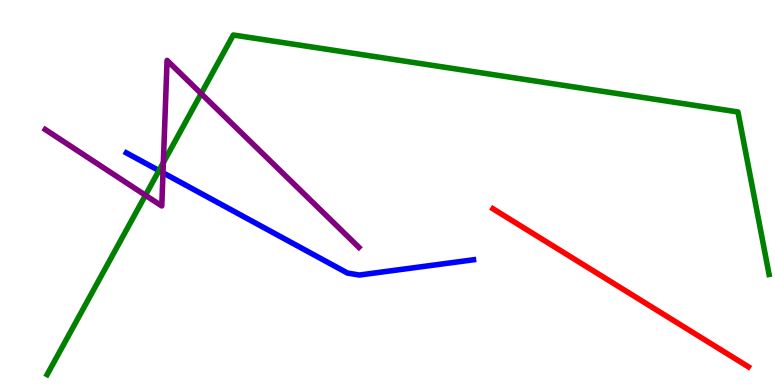[{'lines': ['blue', 'red'], 'intersections': []}, {'lines': ['green', 'red'], 'intersections': []}, {'lines': ['purple', 'red'], 'intersections': []}, {'lines': ['blue', 'green'], 'intersections': [{'x': 2.05, 'y': 5.57}]}, {'lines': ['blue', 'purple'], 'intersections': [{'x': 2.1, 'y': 5.51}]}, {'lines': ['green', 'purple'], 'intersections': [{'x': 1.88, 'y': 4.93}, {'x': 2.11, 'y': 5.78}, {'x': 2.6, 'y': 7.57}]}]